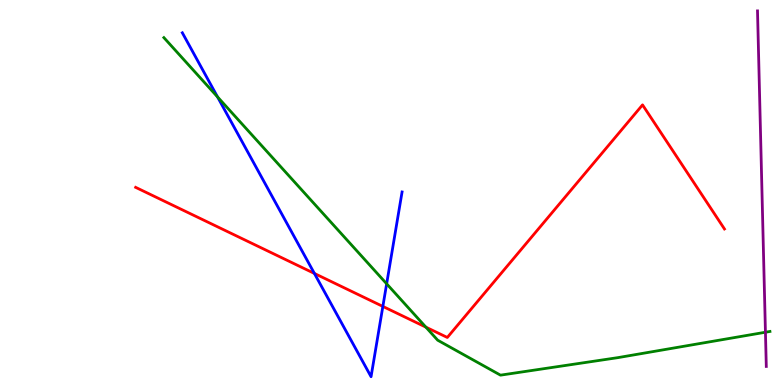[{'lines': ['blue', 'red'], 'intersections': [{'x': 4.06, 'y': 2.9}, {'x': 4.94, 'y': 2.04}]}, {'lines': ['green', 'red'], 'intersections': [{'x': 5.5, 'y': 1.5}]}, {'lines': ['purple', 'red'], 'intersections': []}, {'lines': ['blue', 'green'], 'intersections': [{'x': 2.81, 'y': 7.48}, {'x': 4.99, 'y': 2.63}]}, {'lines': ['blue', 'purple'], 'intersections': []}, {'lines': ['green', 'purple'], 'intersections': [{'x': 9.88, 'y': 1.37}]}]